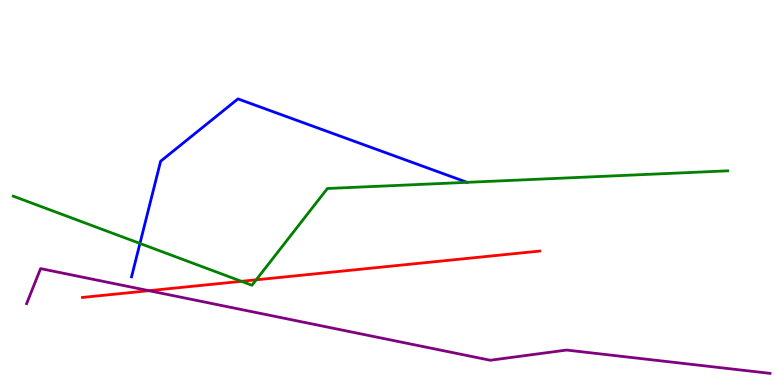[{'lines': ['blue', 'red'], 'intersections': []}, {'lines': ['green', 'red'], 'intersections': [{'x': 3.12, 'y': 2.69}, {'x': 3.31, 'y': 2.73}]}, {'lines': ['purple', 'red'], 'intersections': [{'x': 1.92, 'y': 2.45}]}, {'lines': ['blue', 'green'], 'intersections': [{'x': 1.81, 'y': 3.68}, {'x': 6.03, 'y': 5.26}]}, {'lines': ['blue', 'purple'], 'intersections': []}, {'lines': ['green', 'purple'], 'intersections': []}]